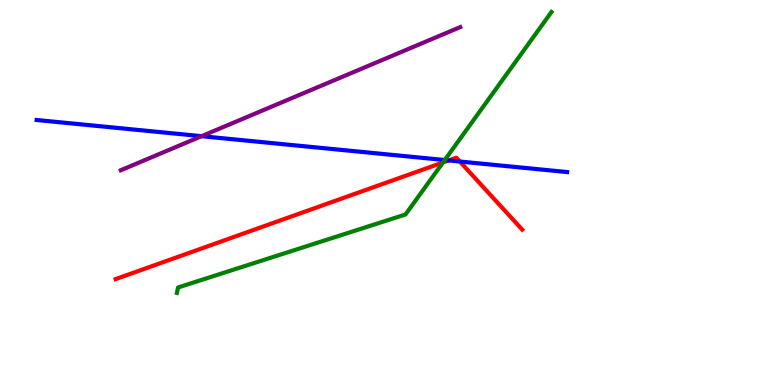[{'lines': ['blue', 'red'], 'intersections': [{'x': 5.79, 'y': 5.83}, {'x': 5.93, 'y': 5.8}]}, {'lines': ['green', 'red'], 'intersections': [{'x': 5.72, 'y': 5.78}]}, {'lines': ['purple', 'red'], 'intersections': []}, {'lines': ['blue', 'green'], 'intersections': [{'x': 5.74, 'y': 5.84}]}, {'lines': ['blue', 'purple'], 'intersections': [{'x': 2.6, 'y': 6.46}]}, {'lines': ['green', 'purple'], 'intersections': []}]